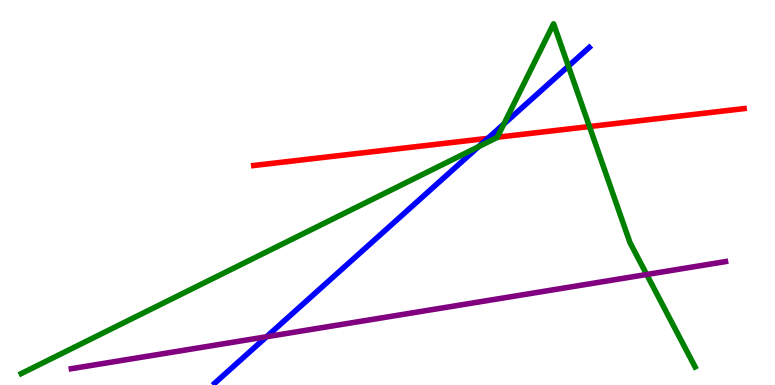[{'lines': ['blue', 'red'], 'intersections': [{'x': 6.3, 'y': 6.41}]}, {'lines': ['green', 'red'], 'intersections': [{'x': 6.42, 'y': 6.44}, {'x': 7.61, 'y': 6.71}]}, {'lines': ['purple', 'red'], 'intersections': []}, {'lines': ['blue', 'green'], 'intersections': [{'x': 6.17, 'y': 6.19}, {'x': 6.5, 'y': 6.78}, {'x': 7.33, 'y': 8.28}]}, {'lines': ['blue', 'purple'], 'intersections': [{'x': 3.44, 'y': 1.25}]}, {'lines': ['green', 'purple'], 'intersections': [{'x': 8.34, 'y': 2.87}]}]